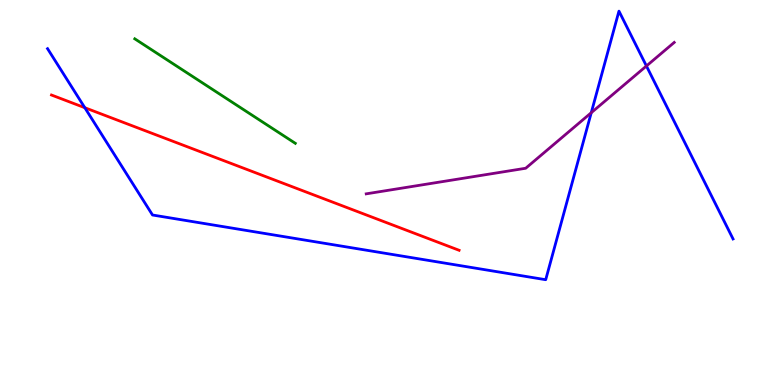[{'lines': ['blue', 'red'], 'intersections': [{'x': 1.09, 'y': 7.2}]}, {'lines': ['green', 'red'], 'intersections': []}, {'lines': ['purple', 'red'], 'intersections': []}, {'lines': ['blue', 'green'], 'intersections': []}, {'lines': ['blue', 'purple'], 'intersections': [{'x': 7.63, 'y': 7.07}, {'x': 8.34, 'y': 8.29}]}, {'lines': ['green', 'purple'], 'intersections': []}]